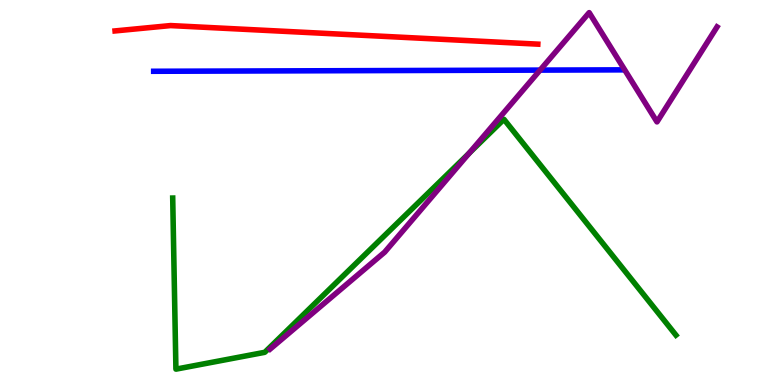[{'lines': ['blue', 'red'], 'intersections': []}, {'lines': ['green', 'red'], 'intersections': []}, {'lines': ['purple', 'red'], 'intersections': []}, {'lines': ['blue', 'green'], 'intersections': []}, {'lines': ['blue', 'purple'], 'intersections': [{'x': 6.97, 'y': 8.18}]}, {'lines': ['green', 'purple'], 'intersections': [{'x': 6.05, 'y': 6.02}]}]